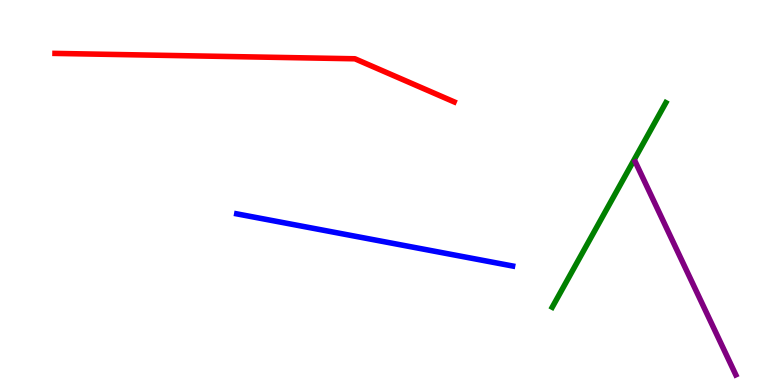[{'lines': ['blue', 'red'], 'intersections': []}, {'lines': ['green', 'red'], 'intersections': []}, {'lines': ['purple', 'red'], 'intersections': []}, {'lines': ['blue', 'green'], 'intersections': []}, {'lines': ['blue', 'purple'], 'intersections': []}, {'lines': ['green', 'purple'], 'intersections': []}]